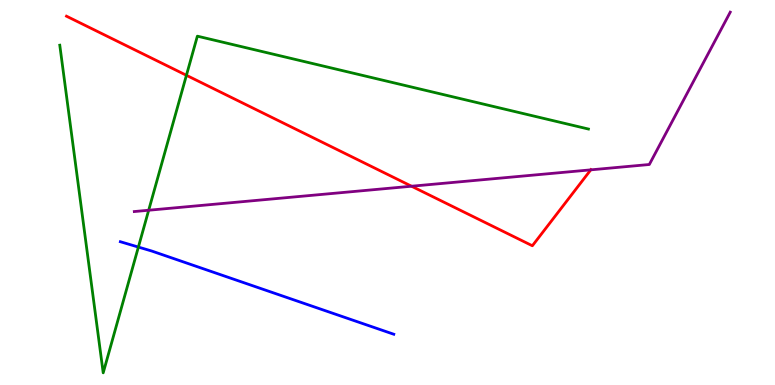[{'lines': ['blue', 'red'], 'intersections': []}, {'lines': ['green', 'red'], 'intersections': [{'x': 2.41, 'y': 8.04}]}, {'lines': ['purple', 'red'], 'intersections': [{'x': 5.31, 'y': 5.16}, {'x': 7.62, 'y': 5.59}]}, {'lines': ['blue', 'green'], 'intersections': [{'x': 1.79, 'y': 3.58}]}, {'lines': ['blue', 'purple'], 'intersections': []}, {'lines': ['green', 'purple'], 'intersections': [{'x': 1.92, 'y': 4.54}]}]